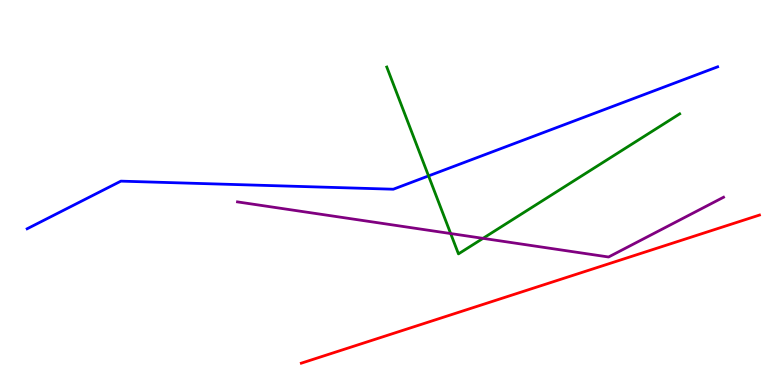[{'lines': ['blue', 'red'], 'intersections': []}, {'lines': ['green', 'red'], 'intersections': []}, {'lines': ['purple', 'red'], 'intersections': []}, {'lines': ['blue', 'green'], 'intersections': [{'x': 5.53, 'y': 5.43}]}, {'lines': ['blue', 'purple'], 'intersections': []}, {'lines': ['green', 'purple'], 'intersections': [{'x': 5.81, 'y': 3.93}, {'x': 6.23, 'y': 3.81}]}]